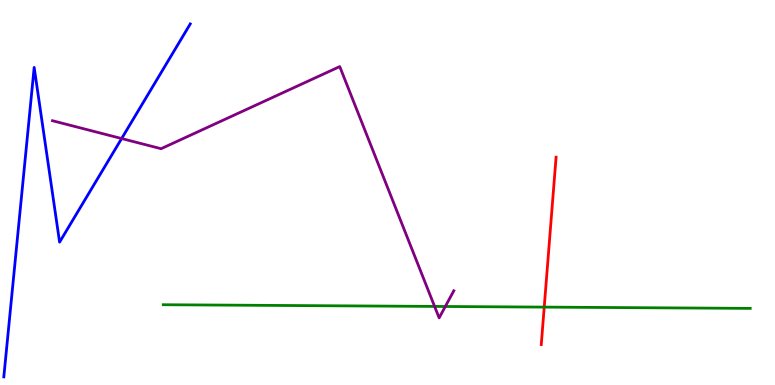[{'lines': ['blue', 'red'], 'intersections': []}, {'lines': ['green', 'red'], 'intersections': [{'x': 7.02, 'y': 2.02}]}, {'lines': ['purple', 'red'], 'intersections': []}, {'lines': ['blue', 'green'], 'intersections': []}, {'lines': ['blue', 'purple'], 'intersections': [{'x': 1.57, 'y': 6.4}]}, {'lines': ['green', 'purple'], 'intersections': [{'x': 5.61, 'y': 2.04}, {'x': 5.75, 'y': 2.04}]}]